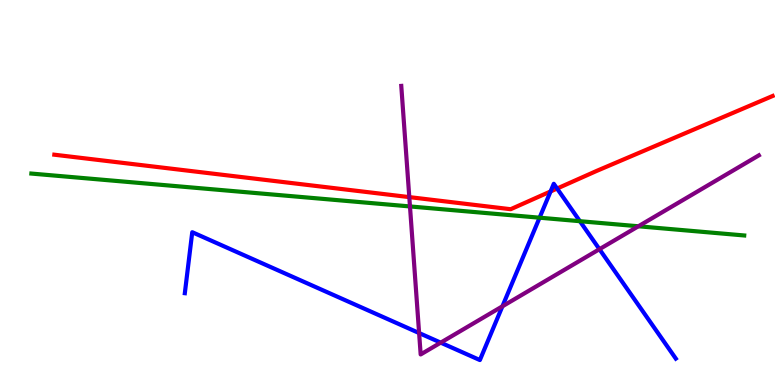[{'lines': ['blue', 'red'], 'intersections': [{'x': 7.1, 'y': 5.03}, {'x': 7.19, 'y': 5.1}]}, {'lines': ['green', 'red'], 'intersections': []}, {'lines': ['purple', 'red'], 'intersections': [{'x': 5.28, 'y': 4.88}]}, {'lines': ['blue', 'green'], 'intersections': [{'x': 6.96, 'y': 4.35}, {'x': 7.48, 'y': 4.25}]}, {'lines': ['blue', 'purple'], 'intersections': [{'x': 5.41, 'y': 1.35}, {'x': 5.69, 'y': 1.1}, {'x': 6.48, 'y': 2.04}, {'x': 7.73, 'y': 3.53}]}, {'lines': ['green', 'purple'], 'intersections': [{'x': 5.29, 'y': 4.64}, {'x': 8.24, 'y': 4.12}]}]